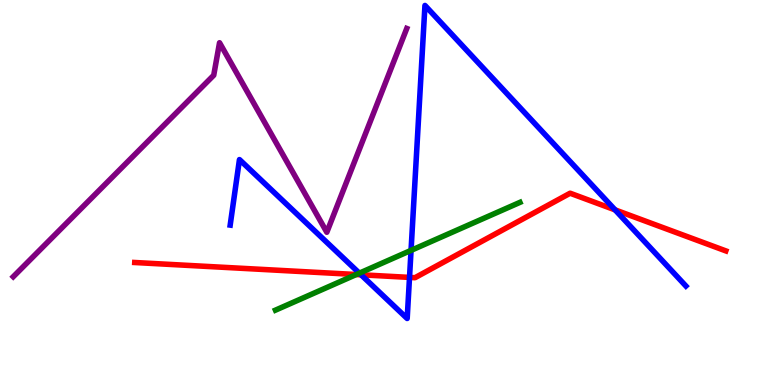[{'lines': ['blue', 'red'], 'intersections': [{'x': 4.66, 'y': 2.86}, {'x': 5.28, 'y': 2.79}, {'x': 7.94, 'y': 4.55}]}, {'lines': ['green', 'red'], 'intersections': [{'x': 4.6, 'y': 2.87}]}, {'lines': ['purple', 'red'], 'intersections': []}, {'lines': ['blue', 'green'], 'intersections': [{'x': 4.64, 'y': 2.9}, {'x': 5.3, 'y': 3.5}]}, {'lines': ['blue', 'purple'], 'intersections': []}, {'lines': ['green', 'purple'], 'intersections': []}]